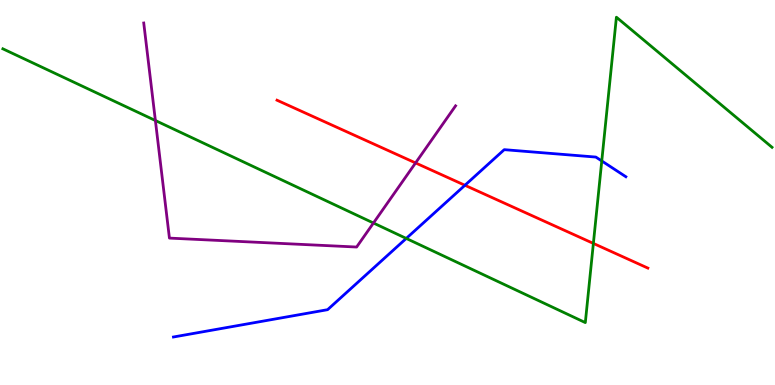[{'lines': ['blue', 'red'], 'intersections': [{'x': 6.0, 'y': 5.19}]}, {'lines': ['green', 'red'], 'intersections': [{'x': 7.66, 'y': 3.68}]}, {'lines': ['purple', 'red'], 'intersections': [{'x': 5.36, 'y': 5.77}]}, {'lines': ['blue', 'green'], 'intersections': [{'x': 5.24, 'y': 3.81}, {'x': 7.76, 'y': 5.82}]}, {'lines': ['blue', 'purple'], 'intersections': []}, {'lines': ['green', 'purple'], 'intersections': [{'x': 2.0, 'y': 6.87}, {'x': 4.82, 'y': 4.21}]}]